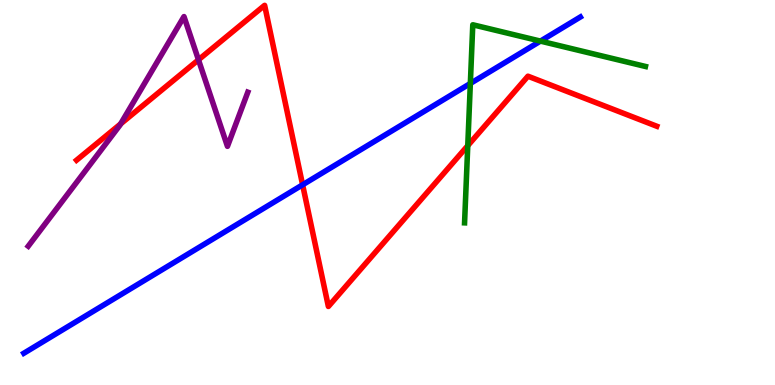[{'lines': ['blue', 'red'], 'intersections': [{'x': 3.9, 'y': 5.2}]}, {'lines': ['green', 'red'], 'intersections': [{'x': 6.04, 'y': 6.22}]}, {'lines': ['purple', 'red'], 'intersections': [{'x': 1.56, 'y': 6.78}, {'x': 2.56, 'y': 8.45}]}, {'lines': ['blue', 'green'], 'intersections': [{'x': 6.07, 'y': 7.83}, {'x': 6.97, 'y': 8.93}]}, {'lines': ['blue', 'purple'], 'intersections': []}, {'lines': ['green', 'purple'], 'intersections': []}]